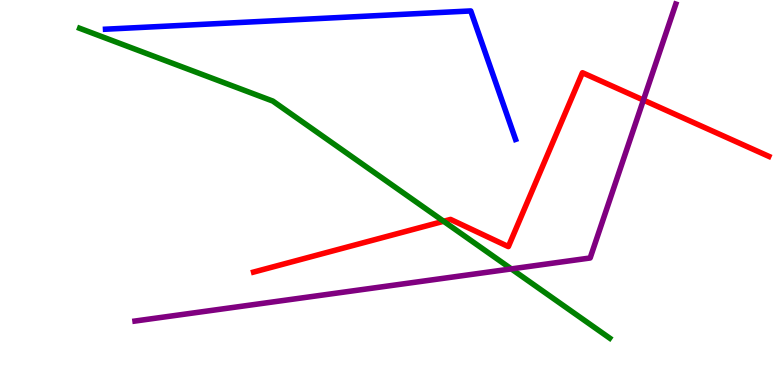[{'lines': ['blue', 'red'], 'intersections': []}, {'lines': ['green', 'red'], 'intersections': [{'x': 5.72, 'y': 4.25}]}, {'lines': ['purple', 'red'], 'intersections': [{'x': 8.3, 'y': 7.4}]}, {'lines': ['blue', 'green'], 'intersections': []}, {'lines': ['blue', 'purple'], 'intersections': []}, {'lines': ['green', 'purple'], 'intersections': [{'x': 6.6, 'y': 3.02}]}]